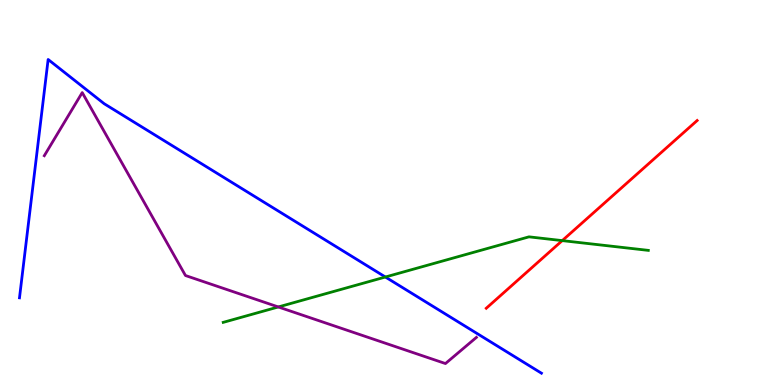[{'lines': ['blue', 'red'], 'intersections': []}, {'lines': ['green', 'red'], 'intersections': [{'x': 7.25, 'y': 3.75}]}, {'lines': ['purple', 'red'], 'intersections': []}, {'lines': ['blue', 'green'], 'intersections': [{'x': 4.97, 'y': 2.8}]}, {'lines': ['blue', 'purple'], 'intersections': []}, {'lines': ['green', 'purple'], 'intersections': [{'x': 3.59, 'y': 2.03}]}]